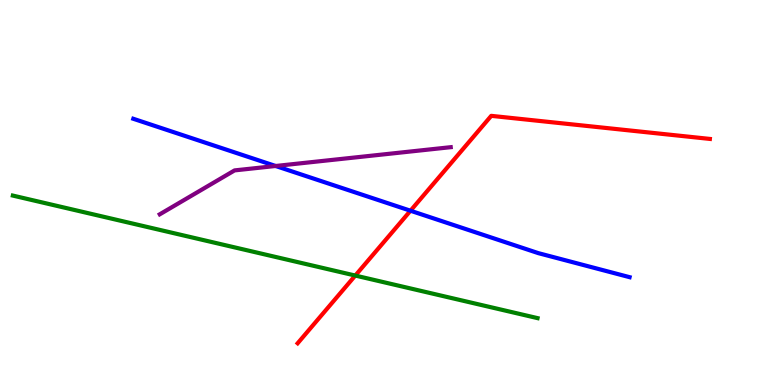[{'lines': ['blue', 'red'], 'intersections': [{'x': 5.3, 'y': 4.53}]}, {'lines': ['green', 'red'], 'intersections': [{'x': 4.58, 'y': 2.84}]}, {'lines': ['purple', 'red'], 'intersections': []}, {'lines': ['blue', 'green'], 'intersections': []}, {'lines': ['blue', 'purple'], 'intersections': [{'x': 3.56, 'y': 5.69}]}, {'lines': ['green', 'purple'], 'intersections': []}]